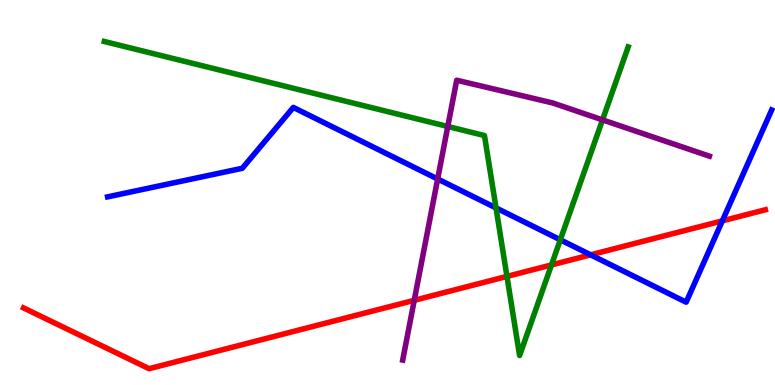[{'lines': ['blue', 'red'], 'intersections': [{'x': 7.62, 'y': 3.38}, {'x': 9.32, 'y': 4.26}]}, {'lines': ['green', 'red'], 'intersections': [{'x': 6.54, 'y': 2.82}, {'x': 7.12, 'y': 3.12}]}, {'lines': ['purple', 'red'], 'intersections': [{'x': 5.35, 'y': 2.2}]}, {'lines': ['blue', 'green'], 'intersections': [{'x': 6.4, 'y': 4.6}, {'x': 7.23, 'y': 3.77}]}, {'lines': ['blue', 'purple'], 'intersections': [{'x': 5.65, 'y': 5.35}]}, {'lines': ['green', 'purple'], 'intersections': [{'x': 5.78, 'y': 6.71}, {'x': 7.77, 'y': 6.89}]}]